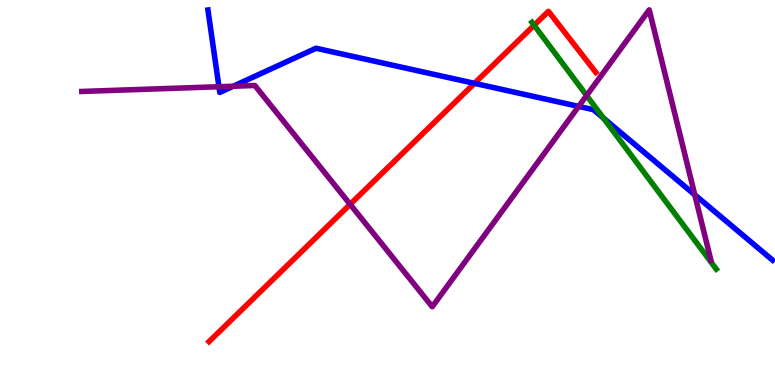[{'lines': ['blue', 'red'], 'intersections': [{'x': 6.12, 'y': 7.84}]}, {'lines': ['green', 'red'], 'intersections': [{'x': 6.89, 'y': 9.34}]}, {'lines': ['purple', 'red'], 'intersections': [{'x': 4.52, 'y': 4.69}]}, {'lines': ['blue', 'green'], 'intersections': [{'x': 7.79, 'y': 6.93}]}, {'lines': ['blue', 'purple'], 'intersections': [{'x': 2.83, 'y': 7.75}, {'x': 3.01, 'y': 7.76}, {'x': 7.47, 'y': 7.24}, {'x': 8.96, 'y': 4.94}]}, {'lines': ['green', 'purple'], 'intersections': [{'x': 7.57, 'y': 7.52}]}]